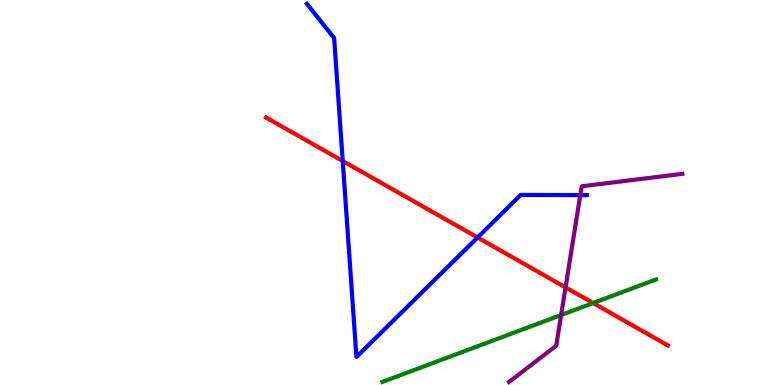[{'lines': ['blue', 'red'], 'intersections': [{'x': 4.42, 'y': 5.82}, {'x': 6.16, 'y': 3.83}]}, {'lines': ['green', 'red'], 'intersections': [{'x': 7.65, 'y': 2.13}]}, {'lines': ['purple', 'red'], 'intersections': [{'x': 7.3, 'y': 2.53}]}, {'lines': ['blue', 'green'], 'intersections': []}, {'lines': ['blue', 'purple'], 'intersections': [{'x': 7.49, 'y': 4.93}]}, {'lines': ['green', 'purple'], 'intersections': [{'x': 7.24, 'y': 1.82}]}]